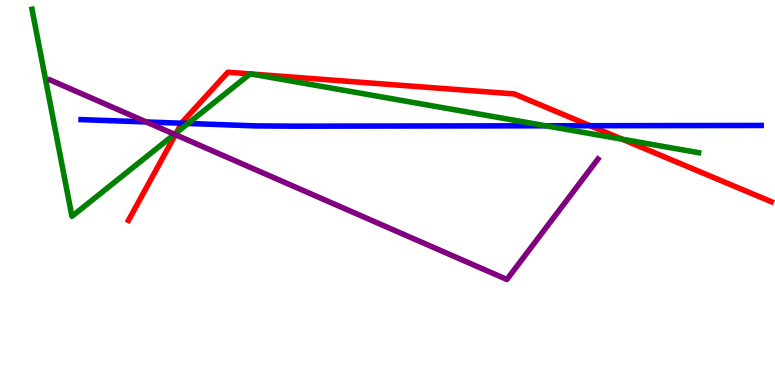[{'lines': ['blue', 'red'], 'intersections': [{'x': 2.34, 'y': 6.8}, {'x': 7.61, 'y': 6.73}]}, {'lines': ['green', 'red'], 'intersections': [{'x': 2.28, 'y': 6.55}, {'x': 3.23, 'y': 8.08}, {'x': 3.24, 'y': 8.08}, {'x': 8.03, 'y': 6.38}]}, {'lines': ['purple', 'red'], 'intersections': [{'x': 2.26, 'y': 6.5}]}, {'lines': ['blue', 'green'], 'intersections': [{'x': 2.43, 'y': 6.79}, {'x': 7.04, 'y': 6.73}]}, {'lines': ['blue', 'purple'], 'intersections': [{'x': 1.89, 'y': 6.83}]}, {'lines': ['green', 'purple'], 'intersections': [{'x': 2.25, 'y': 6.51}]}]